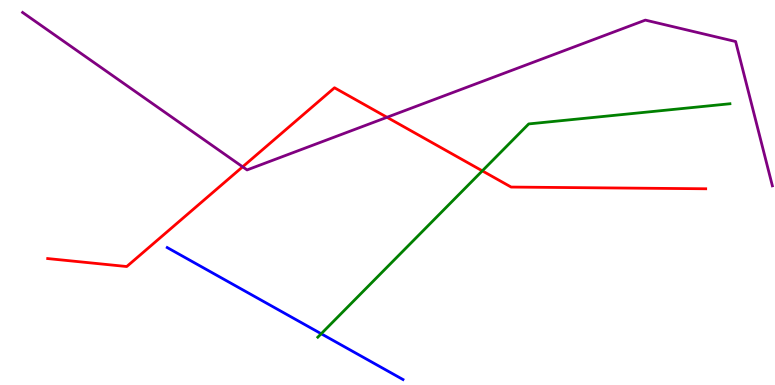[{'lines': ['blue', 'red'], 'intersections': []}, {'lines': ['green', 'red'], 'intersections': [{'x': 6.22, 'y': 5.56}]}, {'lines': ['purple', 'red'], 'intersections': [{'x': 3.13, 'y': 5.67}, {'x': 4.99, 'y': 6.95}]}, {'lines': ['blue', 'green'], 'intersections': [{'x': 4.14, 'y': 1.33}]}, {'lines': ['blue', 'purple'], 'intersections': []}, {'lines': ['green', 'purple'], 'intersections': []}]